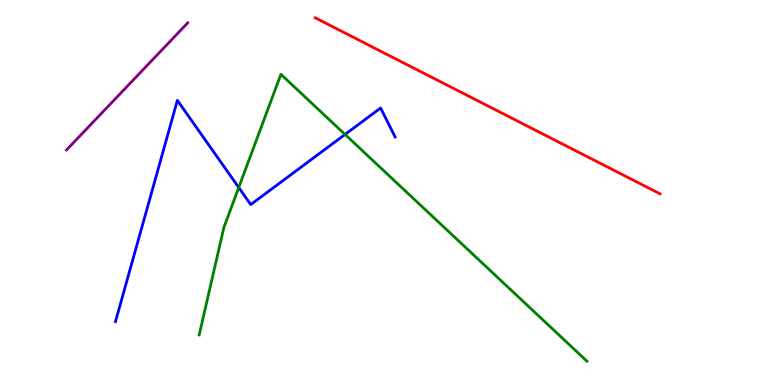[{'lines': ['blue', 'red'], 'intersections': []}, {'lines': ['green', 'red'], 'intersections': []}, {'lines': ['purple', 'red'], 'intersections': []}, {'lines': ['blue', 'green'], 'intersections': [{'x': 3.08, 'y': 5.13}, {'x': 4.45, 'y': 6.51}]}, {'lines': ['blue', 'purple'], 'intersections': []}, {'lines': ['green', 'purple'], 'intersections': []}]